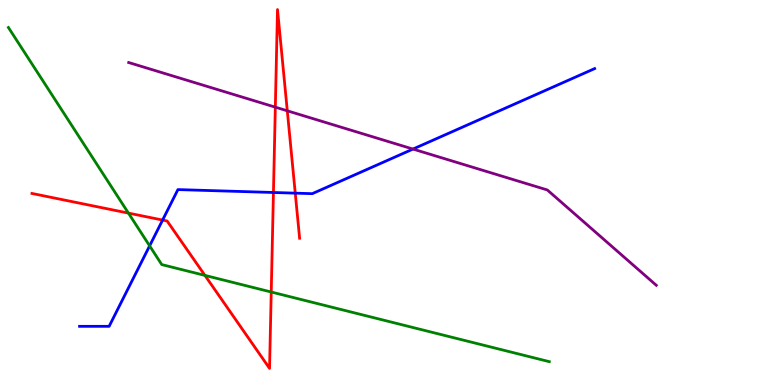[{'lines': ['blue', 'red'], 'intersections': [{'x': 2.1, 'y': 4.28}, {'x': 3.53, 'y': 5.0}, {'x': 3.81, 'y': 4.98}]}, {'lines': ['green', 'red'], 'intersections': [{'x': 1.66, 'y': 4.46}, {'x': 2.64, 'y': 2.85}, {'x': 3.5, 'y': 2.42}]}, {'lines': ['purple', 'red'], 'intersections': [{'x': 3.55, 'y': 7.22}, {'x': 3.71, 'y': 7.12}]}, {'lines': ['blue', 'green'], 'intersections': [{'x': 1.93, 'y': 3.61}]}, {'lines': ['blue', 'purple'], 'intersections': [{'x': 5.33, 'y': 6.13}]}, {'lines': ['green', 'purple'], 'intersections': []}]